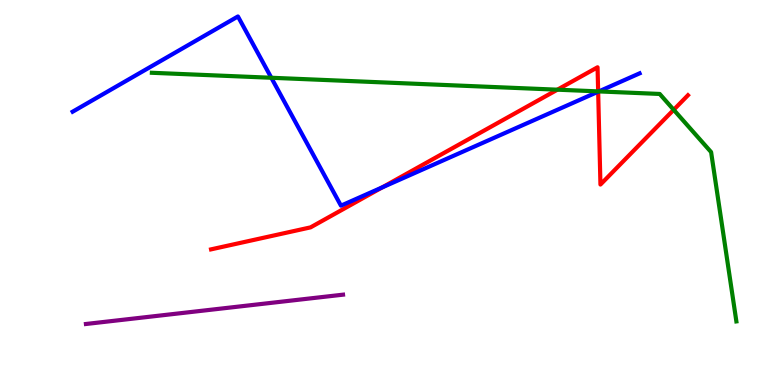[{'lines': ['blue', 'red'], 'intersections': [{'x': 4.93, 'y': 5.13}, {'x': 7.72, 'y': 7.62}]}, {'lines': ['green', 'red'], 'intersections': [{'x': 7.19, 'y': 7.67}, {'x': 7.72, 'y': 7.63}, {'x': 8.69, 'y': 7.15}]}, {'lines': ['purple', 'red'], 'intersections': []}, {'lines': ['blue', 'green'], 'intersections': [{'x': 3.5, 'y': 7.98}, {'x': 7.73, 'y': 7.63}]}, {'lines': ['blue', 'purple'], 'intersections': []}, {'lines': ['green', 'purple'], 'intersections': []}]